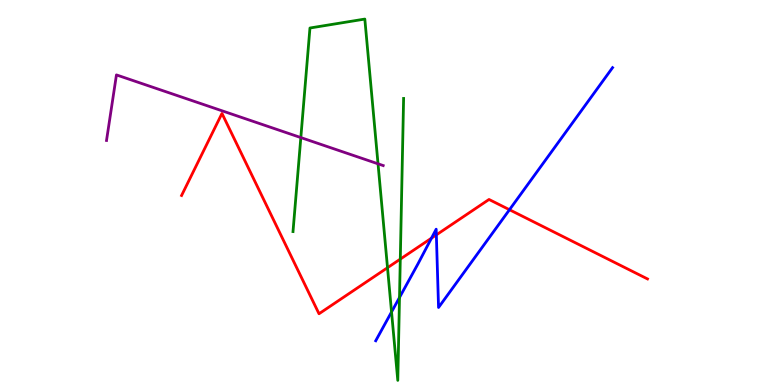[{'lines': ['blue', 'red'], 'intersections': [{'x': 5.57, 'y': 3.81}, {'x': 5.63, 'y': 3.9}, {'x': 6.57, 'y': 4.55}]}, {'lines': ['green', 'red'], 'intersections': [{'x': 5.0, 'y': 3.05}, {'x': 5.17, 'y': 3.27}]}, {'lines': ['purple', 'red'], 'intersections': []}, {'lines': ['blue', 'green'], 'intersections': [{'x': 5.05, 'y': 1.9}, {'x': 5.15, 'y': 2.27}]}, {'lines': ['blue', 'purple'], 'intersections': []}, {'lines': ['green', 'purple'], 'intersections': [{'x': 3.88, 'y': 6.43}, {'x': 4.88, 'y': 5.75}]}]